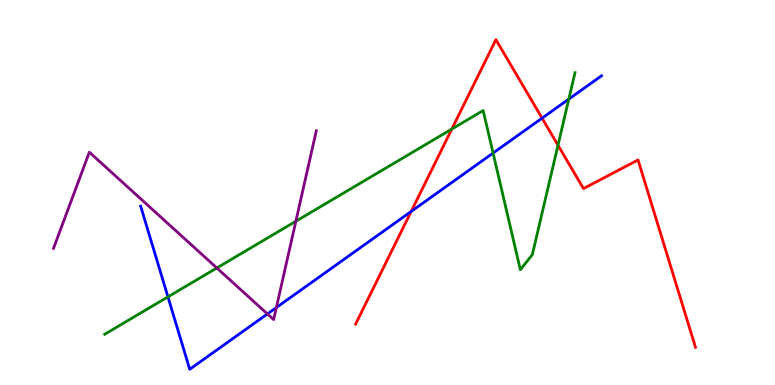[{'lines': ['blue', 'red'], 'intersections': [{'x': 5.31, 'y': 4.51}, {'x': 6.99, 'y': 6.93}]}, {'lines': ['green', 'red'], 'intersections': [{'x': 5.83, 'y': 6.65}, {'x': 7.2, 'y': 6.23}]}, {'lines': ['purple', 'red'], 'intersections': []}, {'lines': ['blue', 'green'], 'intersections': [{'x': 2.17, 'y': 2.29}, {'x': 6.36, 'y': 6.02}, {'x': 7.34, 'y': 7.43}]}, {'lines': ['blue', 'purple'], 'intersections': [{'x': 3.45, 'y': 1.85}, {'x': 3.57, 'y': 2.01}]}, {'lines': ['green', 'purple'], 'intersections': [{'x': 2.8, 'y': 3.04}, {'x': 3.82, 'y': 4.25}]}]